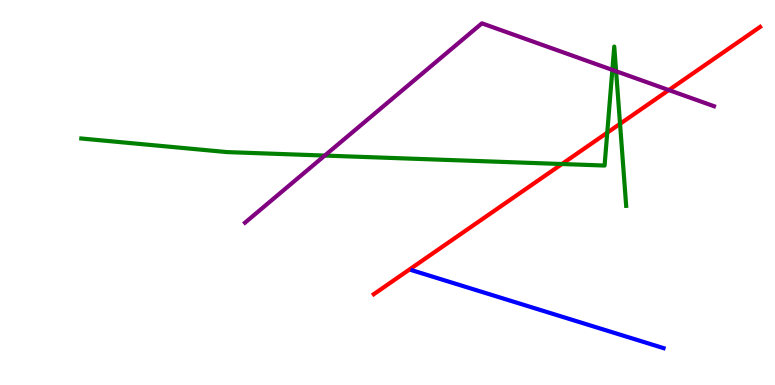[{'lines': ['blue', 'red'], 'intersections': []}, {'lines': ['green', 'red'], 'intersections': [{'x': 7.25, 'y': 5.74}, {'x': 7.84, 'y': 6.55}, {'x': 8.0, 'y': 6.78}]}, {'lines': ['purple', 'red'], 'intersections': [{'x': 8.63, 'y': 7.66}]}, {'lines': ['blue', 'green'], 'intersections': []}, {'lines': ['blue', 'purple'], 'intersections': []}, {'lines': ['green', 'purple'], 'intersections': [{'x': 4.19, 'y': 5.96}, {'x': 7.9, 'y': 8.18}, {'x': 7.95, 'y': 8.15}]}]